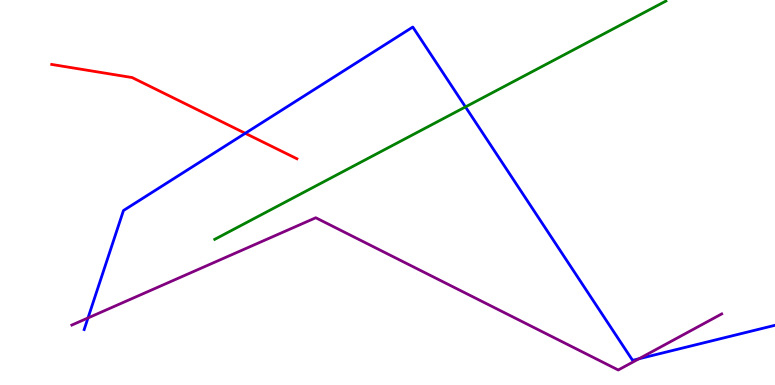[{'lines': ['blue', 'red'], 'intersections': [{'x': 3.16, 'y': 6.54}]}, {'lines': ['green', 'red'], 'intersections': []}, {'lines': ['purple', 'red'], 'intersections': []}, {'lines': ['blue', 'green'], 'intersections': [{'x': 6.01, 'y': 7.22}]}, {'lines': ['blue', 'purple'], 'intersections': [{'x': 1.14, 'y': 1.74}, {'x': 8.24, 'y': 0.682}]}, {'lines': ['green', 'purple'], 'intersections': []}]